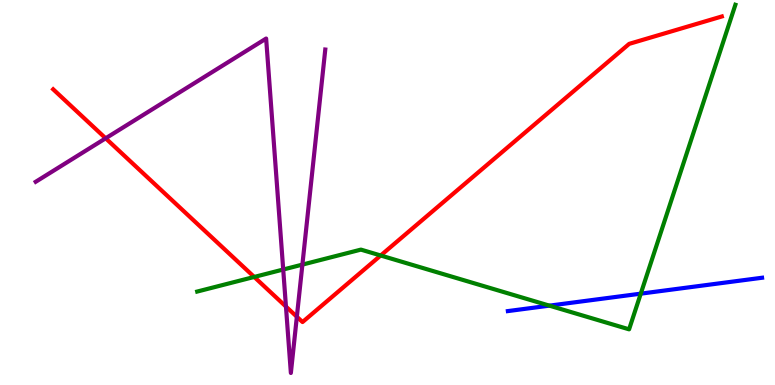[{'lines': ['blue', 'red'], 'intersections': []}, {'lines': ['green', 'red'], 'intersections': [{'x': 3.28, 'y': 2.81}, {'x': 4.91, 'y': 3.36}]}, {'lines': ['purple', 'red'], 'intersections': [{'x': 1.36, 'y': 6.41}, {'x': 3.69, 'y': 2.04}, {'x': 3.83, 'y': 1.77}]}, {'lines': ['blue', 'green'], 'intersections': [{'x': 7.09, 'y': 2.06}, {'x': 8.27, 'y': 2.37}]}, {'lines': ['blue', 'purple'], 'intersections': []}, {'lines': ['green', 'purple'], 'intersections': [{'x': 3.65, 'y': 3.0}, {'x': 3.9, 'y': 3.13}]}]